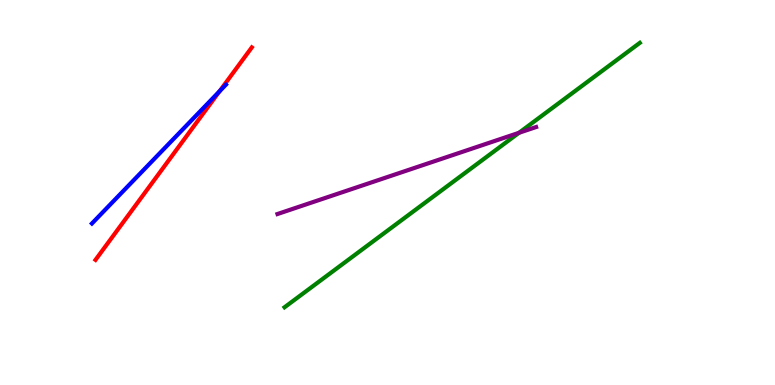[{'lines': ['blue', 'red'], 'intersections': [{'x': 2.83, 'y': 7.63}]}, {'lines': ['green', 'red'], 'intersections': []}, {'lines': ['purple', 'red'], 'intersections': []}, {'lines': ['blue', 'green'], 'intersections': []}, {'lines': ['blue', 'purple'], 'intersections': []}, {'lines': ['green', 'purple'], 'intersections': [{'x': 6.7, 'y': 6.55}]}]